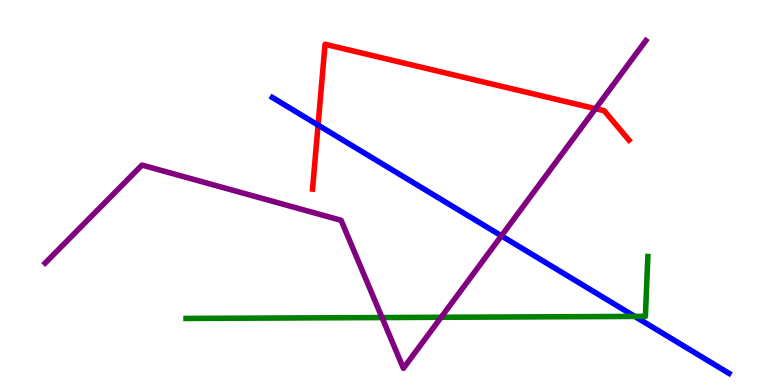[{'lines': ['blue', 'red'], 'intersections': [{'x': 4.1, 'y': 6.75}]}, {'lines': ['green', 'red'], 'intersections': []}, {'lines': ['purple', 'red'], 'intersections': [{'x': 7.68, 'y': 7.18}]}, {'lines': ['blue', 'green'], 'intersections': [{'x': 8.19, 'y': 1.78}]}, {'lines': ['blue', 'purple'], 'intersections': [{'x': 6.47, 'y': 3.87}]}, {'lines': ['green', 'purple'], 'intersections': [{'x': 4.93, 'y': 1.75}, {'x': 5.69, 'y': 1.76}]}]